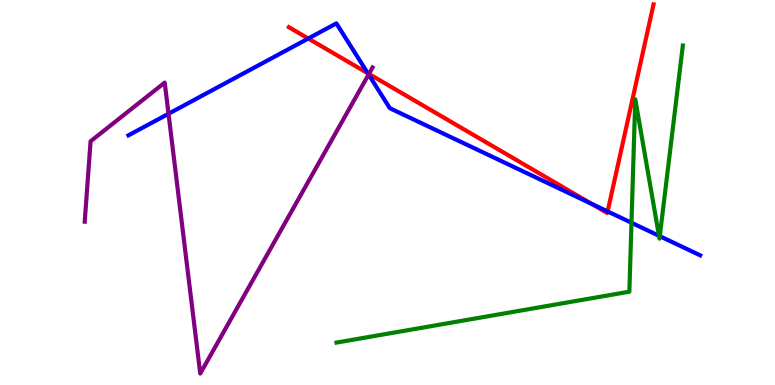[{'lines': ['blue', 'red'], 'intersections': [{'x': 3.98, 'y': 9.0}, {'x': 4.75, 'y': 8.1}, {'x': 7.63, 'y': 4.71}, {'x': 7.84, 'y': 4.51}]}, {'lines': ['green', 'red'], 'intersections': []}, {'lines': ['purple', 'red'], 'intersections': [{'x': 4.76, 'y': 8.08}]}, {'lines': ['blue', 'green'], 'intersections': [{'x': 8.15, 'y': 4.21}, {'x': 8.5, 'y': 3.88}, {'x': 8.51, 'y': 3.87}]}, {'lines': ['blue', 'purple'], 'intersections': [{'x': 2.17, 'y': 7.04}, {'x': 4.76, 'y': 8.06}]}, {'lines': ['green', 'purple'], 'intersections': []}]